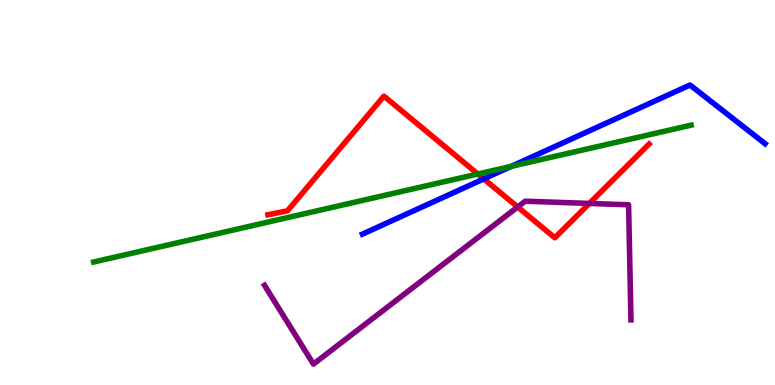[{'lines': ['blue', 'red'], 'intersections': [{'x': 6.24, 'y': 5.35}]}, {'lines': ['green', 'red'], 'intersections': [{'x': 6.17, 'y': 5.48}]}, {'lines': ['purple', 'red'], 'intersections': [{'x': 6.68, 'y': 4.62}, {'x': 7.6, 'y': 4.72}]}, {'lines': ['blue', 'green'], 'intersections': [{'x': 6.6, 'y': 5.68}]}, {'lines': ['blue', 'purple'], 'intersections': []}, {'lines': ['green', 'purple'], 'intersections': []}]